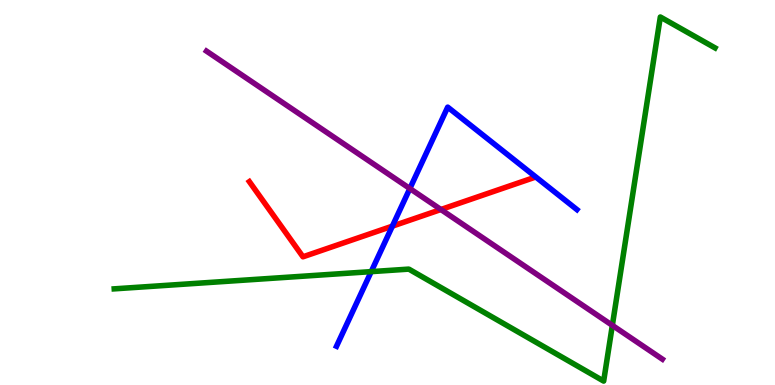[{'lines': ['blue', 'red'], 'intersections': [{'x': 5.06, 'y': 4.13}]}, {'lines': ['green', 'red'], 'intersections': []}, {'lines': ['purple', 'red'], 'intersections': [{'x': 5.69, 'y': 4.56}]}, {'lines': ['blue', 'green'], 'intersections': [{'x': 4.79, 'y': 2.94}]}, {'lines': ['blue', 'purple'], 'intersections': [{'x': 5.29, 'y': 5.1}]}, {'lines': ['green', 'purple'], 'intersections': [{'x': 7.9, 'y': 1.55}]}]